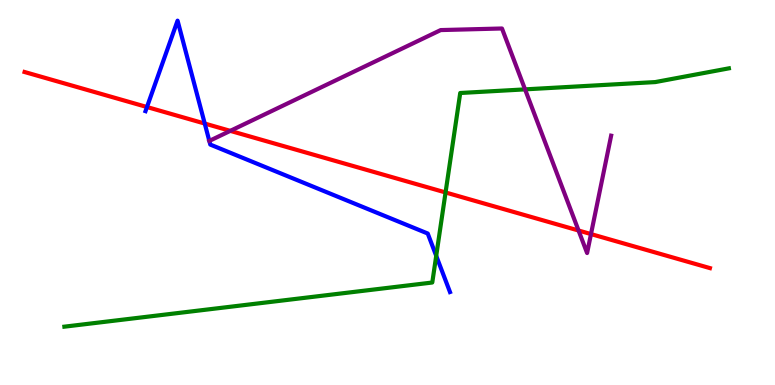[{'lines': ['blue', 'red'], 'intersections': [{'x': 1.9, 'y': 7.22}, {'x': 2.64, 'y': 6.79}]}, {'lines': ['green', 'red'], 'intersections': [{'x': 5.75, 'y': 5.0}]}, {'lines': ['purple', 'red'], 'intersections': [{'x': 2.97, 'y': 6.6}, {'x': 7.47, 'y': 4.01}, {'x': 7.63, 'y': 3.92}]}, {'lines': ['blue', 'green'], 'intersections': [{'x': 5.63, 'y': 3.36}]}, {'lines': ['blue', 'purple'], 'intersections': [{'x': 2.7, 'y': 6.34}]}, {'lines': ['green', 'purple'], 'intersections': [{'x': 6.77, 'y': 7.68}]}]